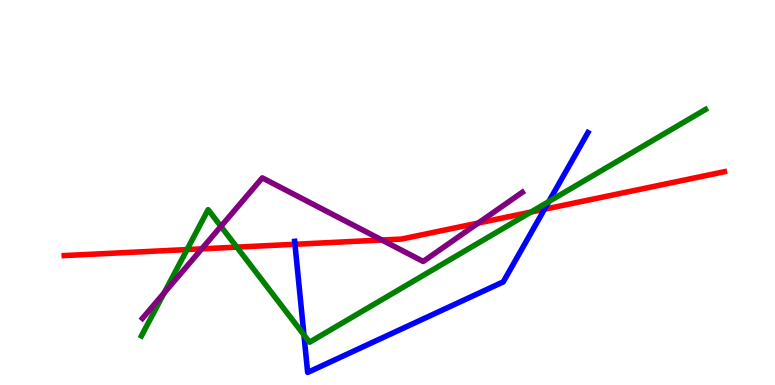[{'lines': ['blue', 'red'], 'intersections': [{'x': 3.81, 'y': 3.66}, {'x': 7.03, 'y': 4.57}]}, {'lines': ['green', 'red'], 'intersections': [{'x': 2.41, 'y': 3.52}, {'x': 3.06, 'y': 3.58}, {'x': 6.85, 'y': 4.49}]}, {'lines': ['purple', 'red'], 'intersections': [{'x': 2.6, 'y': 3.54}, {'x': 4.93, 'y': 3.77}, {'x': 6.17, 'y': 4.21}]}, {'lines': ['blue', 'green'], 'intersections': [{'x': 3.92, 'y': 1.3}, {'x': 7.08, 'y': 4.76}]}, {'lines': ['blue', 'purple'], 'intersections': []}, {'lines': ['green', 'purple'], 'intersections': [{'x': 2.12, 'y': 2.39}, {'x': 2.85, 'y': 4.12}]}]